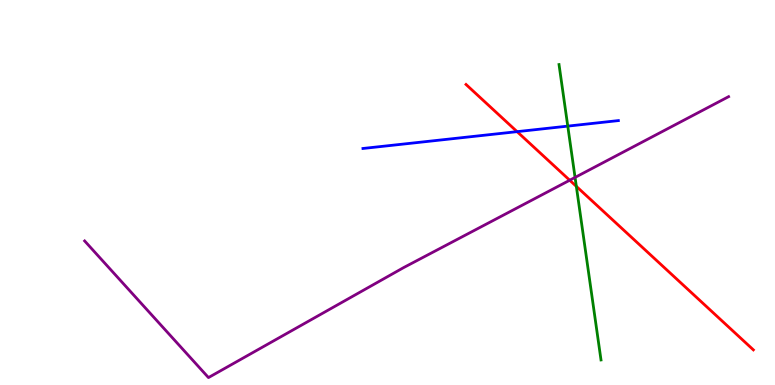[{'lines': ['blue', 'red'], 'intersections': [{'x': 6.67, 'y': 6.58}]}, {'lines': ['green', 'red'], 'intersections': [{'x': 7.44, 'y': 5.16}]}, {'lines': ['purple', 'red'], 'intersections': [{'x': 7.35, 'y': 5.32}]}, {'lines': ['blue', 'green'], 'intersections': [{'x': 7.33, 'y': 6.72}]}, {'lines': ['blue', 'purple'], 'intersections': []}, {'lines': ['green', 'purple'], 'intersections': [{'x': 7.42, 'y': 5.39}]}]